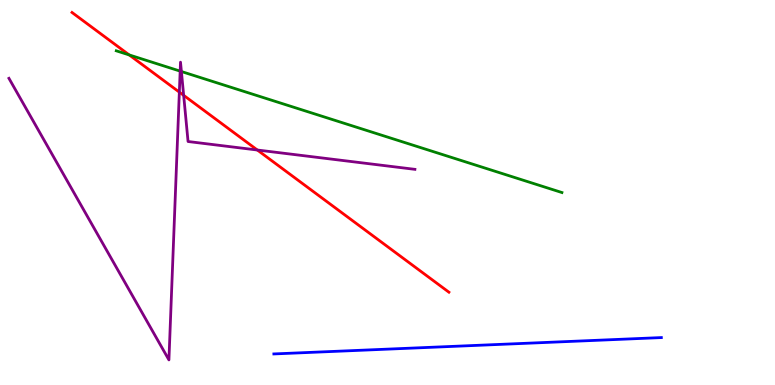[{'lines': ['blue', 'red'], 'intersections': []}, {'lines': ['green', 'red'], 'intersections': [{'x': 1.67, 'y': 8.57}]}, {'lines': ['purple', 'red'], 'intersections': [{'x': 2.31, 'y': 7.61}, {'x': 2.37, 'y': 7.52}, {'x': 3.32, 'y': 6.1}]}, {'lines': ['blue', 'green'], 'intersections': []}, {'lines': ['blue', 'purple'], 'intersections': []}, {'lines': ['green', 'purple'], 'intersections': [{'x': 2.32, 'y': 8.15}, {'x': 2.34, 'y': 8.14}]}]